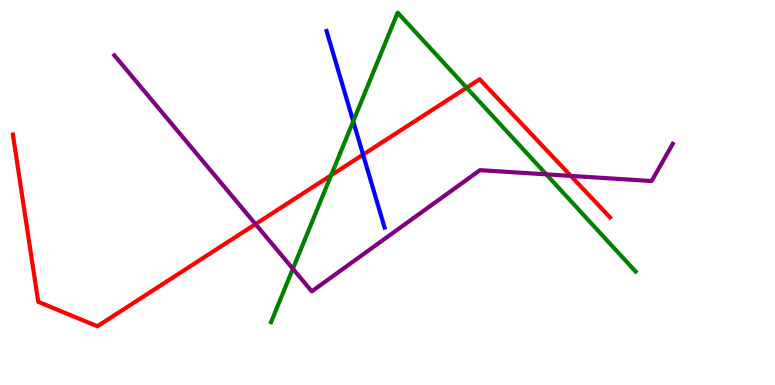[{'lines': ['blue', 'red'], 'intersections': [{'x': 4.68, 'y': 5.98}]}, {'lines': ['green', 'red'], 'intersections': [{'x': 4.27, 'y': 5.45}, {'x': 6.02, 'y': 7.72}]}, {'lines': ['purple', 'red'], 'intersections': [{'x': 3.3, 'y': 4.18}, {'x': 7.37, 'y': 5.43}]}, {'lines': ['blue', 'green'], 'intersections': [{'x': 4.56, 'y': 6.85}]}, {'lines': ['blue', 'purple'], 'intersections': []}, {'lines': ['green', 'purple'], 'intersections': [{'x': 3.78, 'y': 3.02}, {'x': 7.05, 'y': 5.47}]}]